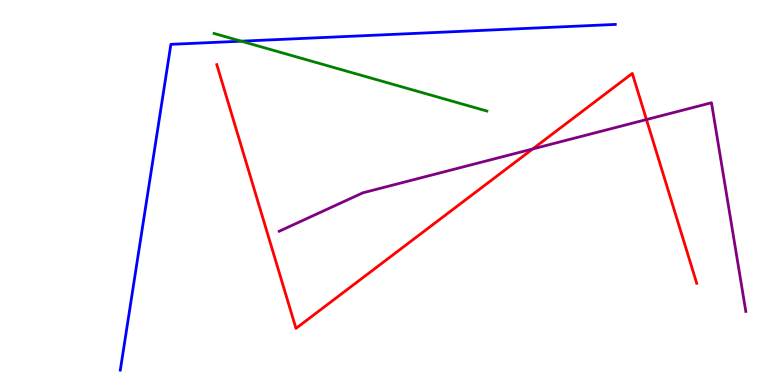[{'lines': ['blue', 'red'], 'intersections': []}, {'lines': ['green', 'red'], 'intersections': []}, {'lines': ['purple', 'red'], 'intersections': [{'x': 6.87, 'y': 6.13}, {'x': 8.34, 'y': 6.89}]}, {'lines': ['blue', 'green'], 'intersections': [{'x': 3.11, 'y': 8.93}]}, {'lines': ['blue', 'purple'], 'intersections': []}, {'lines': ['green', 'purple'], 'intersections': []}]